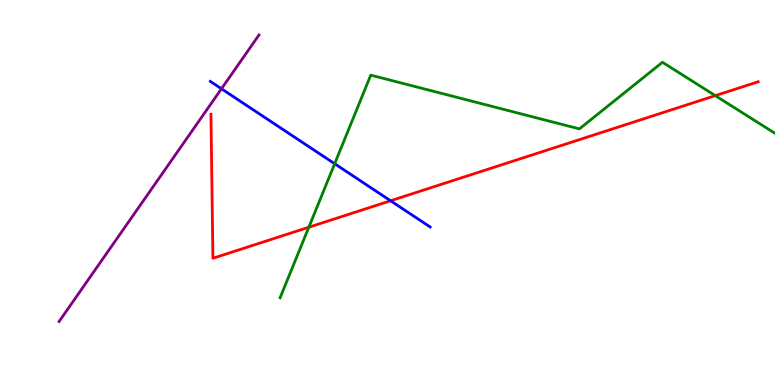[{'lines': ['blue', 'red'], 'intersections': [{'x': 5.04, 'y': 4.79}]}, {'lines': ['green', 'red'], 'intersections': [{'x': 3.98, 'y': 4.1}, {'x': 9.23, 'y': 7.52}]}, {'lines': ['purple', 'red'], 'intersections': []}, {'lines': ['blue', 'green'], 'intersections': [{'x': 4.32, 'y': 5.75}]}, {'lines': ['blue', 'purple'], 'intersections': [{'x': 2.86, 'y': 7.69}]}, {'lines': ['green', 'purple'], 'intersections': []}]